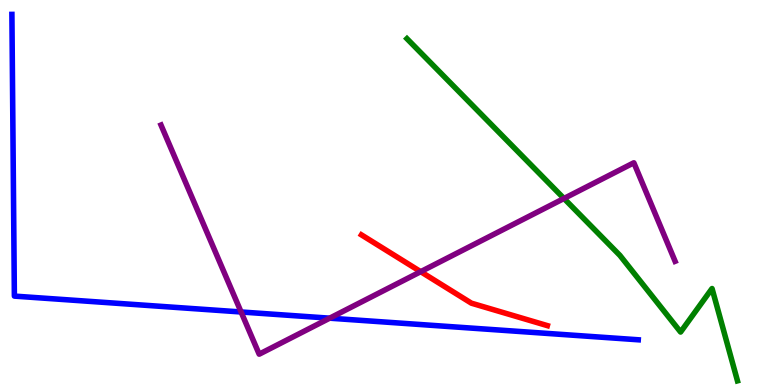[{'lines': ['blue', 'red'], 'intersections': []}, {'lines': ['green', 'red'], 'intersections': []}, {'lines': ['purple', 'red'], 'intersections': [{'x': 5.43, 'y': 2.94}]}, {'lines': ['blue', 'green'], 'intersections': []}, {'lines': ['blue', 'purple'], 'intersections': [{'x': 3.11, 'y': 1.9}, {'x': 4.25, 'y': 1.74}]}, {'lines': ['green', 'purple'], 'intersections': [{'x': 7.28, 'y': 4.84}]}]